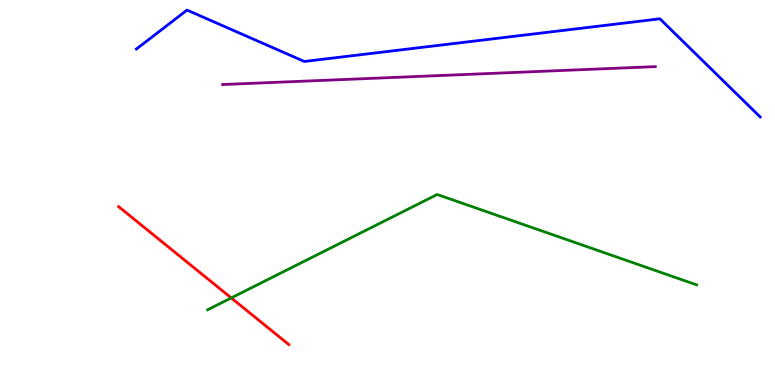[{'lines': ['blue', 'red'], 'intersections': []}, {'lines': ['green', 'red'], 'intersections': [{'x': 2.98, 'y': 2.26}]}, {'lines': ['purple', 'red'], 'intersections': []}, {'lines': ['blue', 'green'], 'intersections': []}, {'lines': ['blue', 'purple'], 'intersections': []}, {'lines': ['green', 'purple'], 'intersections': []}]